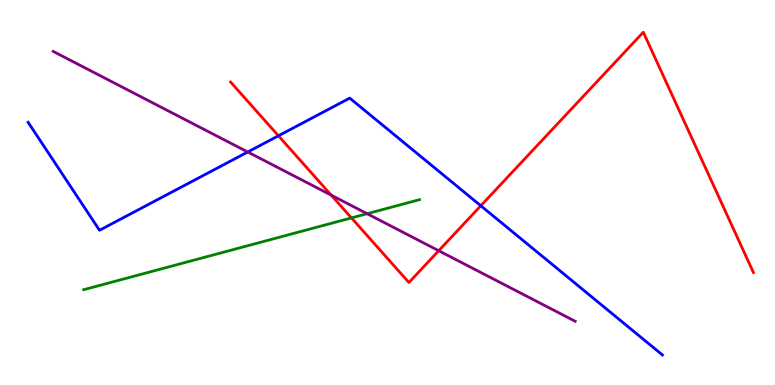[{'lines': ['blue', 'red'], 'intersections': [{'x': 3.59, 'y': 6.47}, {'x': 6.2, 'y': 4.66}]}, {'lines': ['green', 'red'], 'intersections': [{'x': 4.53, 'y': 4.34}]}, {'lines': ['purple', 'red'], 'intersections': [{'x': 4.27, 'y': 4.93}, {'x': 5.66, 'y': 3.49}]}, {'lines': ['blue', 'green'], 'intersections': []}, {'lines': ['blue', 'purple'], 'intersections': [{'x': 3.2, 'y': 6.05}]}, {'lines': ['green', 'purple'], 'intersections': [{'x': 4.74, 'y': 4.45}]}]